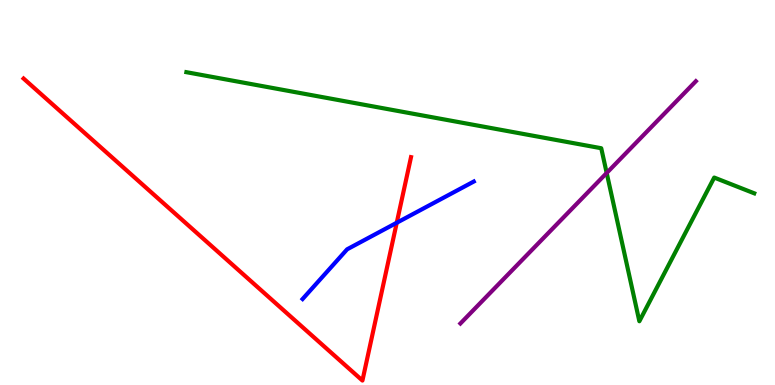[{'lines': ['blue', 'red'], 'intersections': [{'x': 5.12, 'y': 4.21}]}, {'lines': ['green', 'red'], 'intersections': []}, {'lines': ['purple', 'red'], 'intersections': []}, {'lines': ['blue', 'green'], 'intersections': []}, {'lines': ['blue', 'purple'], 'intersections': []}, {'lines': ['green', 'purple'], 'intersections': [{'x': 7.83, 'y': 5.51}]}]